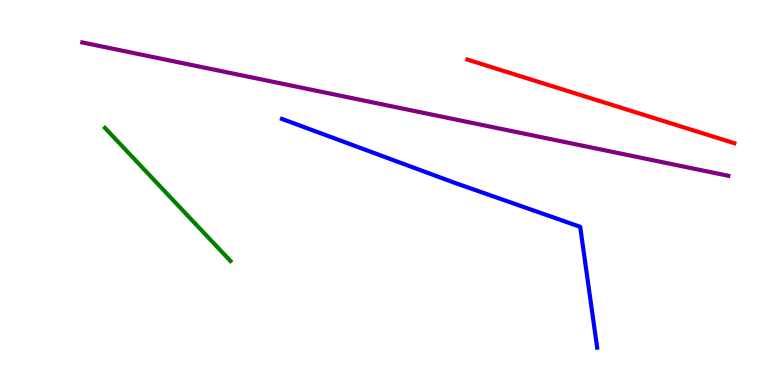[{'lines': ['blue', 'red'], 'intersections': []}, {'lines': ['green', 'red'], 'intersections': []}, {'lines': ['purple', 'red'], 'intersections': []}, {'lines': ['blue', 'green'], 'intersections': []}, {'lines': ['blue', 'purple'], 'intersections': []}, {'lines': ['green', 'purple'], 'intersections': []}]